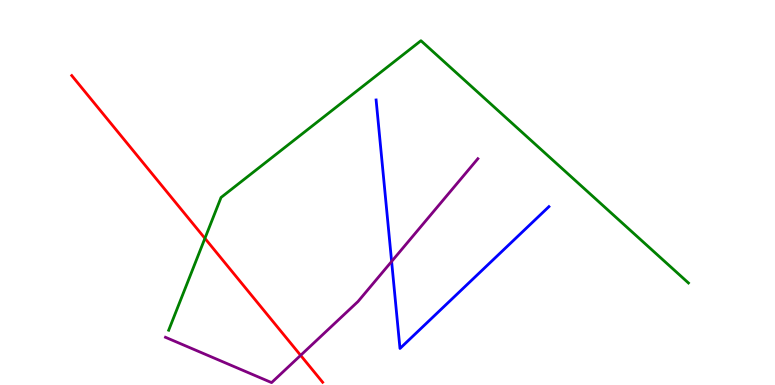[{'lines': ['blue', 'red'], 'intersections': []}, {'lines': ['green', 'red'], 'intersections': [{'x': 2.64, 'y': 3.81}]}, {'lines': ['purple', 'red'], 'intersections': [{'x': 3.88, 'y': 0.77}]}, {'lines': ['blue', 'green'], 'intersections': []}, {'lines': ['blue', 'purple'], 'intersections': [{'x': 5.05, 'y': 3.21}]}, {'lines': ['green', 'purple'], 'intersections': []}]